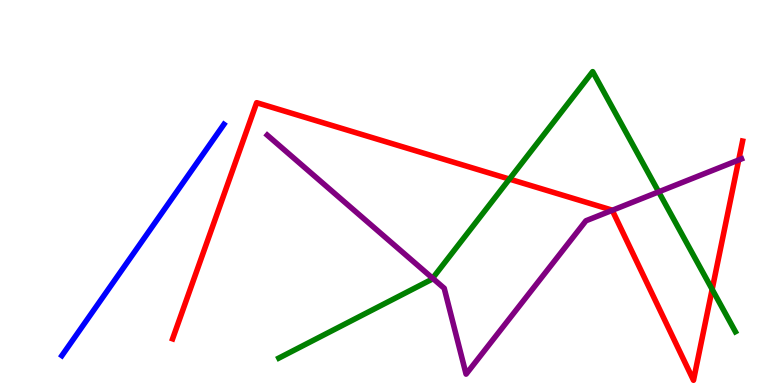[{'lines': ['blue', 'red'], 'intersections': []}, {'lines': ['green', 'red'], 'intersections': [{'x': 6.57, 'y': 5.35}, {'x': 9.19, 'y': 2.48}]}, {'lines': ['purple', 'red'], 'intersections': [{'x': 7.9, 'y': 4.54}, {'x': 9.53, 'y': 5.84}]}, {'lines': ['blue', 'green'], 'intersections': []}, {'lines': ['blue', 'purple'], 'intersections': []}, {'lines': ['green', 'purple'], 'intersections': [{'x': 5.58, 'y': 2.77}, {'x': 8.5, 'y': 5.02}]}]